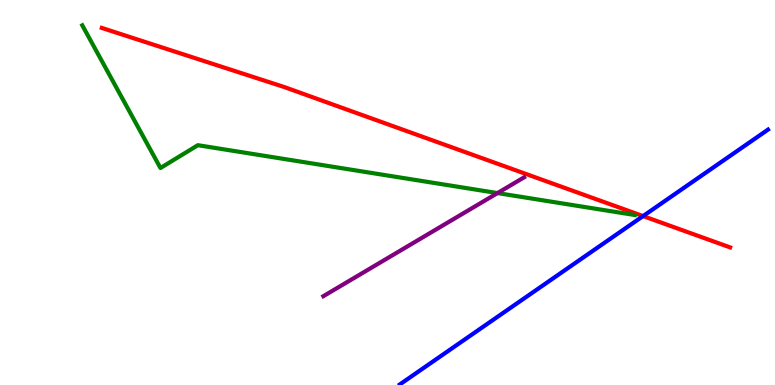[{'lines': ['blue', 'red'], 'intersections': [{'x': 8.3, 'y': 4.39}]}, {'lines': ['green', 'red'], 'intersections': []}, {'lines': ['purple', 'red'], 'intersections': []}, {'lines': ['blue', 'green'], 'intersections': []}, {'lines': ['blue', 'purple'], 'intersections': []}, {'lines': ['green', 'purple'], 'intersections': [{'x': 6.42, 'y': 4.99}]}]